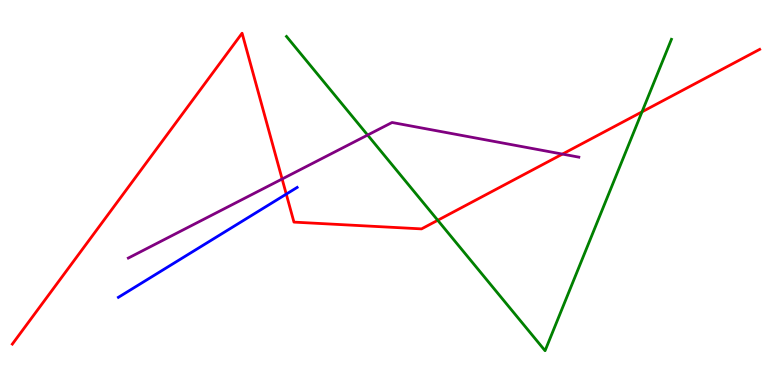[{'lines': ['blue', 'red'], 'intersections': [{'x': 3.69, 'y': 4.96}]}, {'lines': ['green', 'red'], 'intersections': [{'x': 5.65, 'y': 4.28}, {'x': 8.28, 'y': 7.09}]}, {'lines': ['purple', 'red'], 'intersections': [{'x': 3.64, 'y': 5.35}, {'x': 7.26, 'y': 6.0}]}, {'lines': ['blue', 'green'], 'intersections': []}, {'lines': ['blue', 'purple'], 'intersections': []}, {'lines': ['green', 'purple'], 'intersections': [{'x': 4.74, 'y': 6.49}]}]